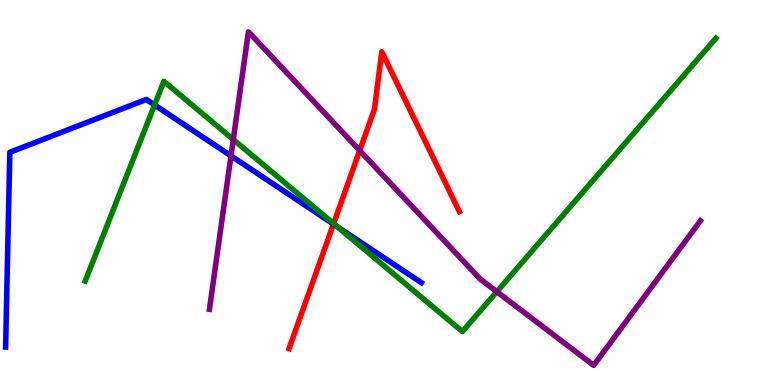[{'lines': ['blue', 'red'], 'intersections': [{'x': 4.3, 'y': 4.18}]}, {'lines': ['green', 'red'], 'intersections': [{'x': 4.3, 'y': 4.19}]}, {'lines': ['purple', 'red'], 'intersections': [{'x': 4.64, 'y': 6.09}]}, {'lines': ['blue', 'green'], 'intersections': [{'x': 1.99, 'y': 7.27}, {'x': 4.35, 'y': 4.12}]}, {'lines': ['blue', 'purple'], 'intersections': [{'x': 2.98, 'y': 5.95}]}, {'lines': ['green', 'purple'], 'intersections': [{'x': 3.01, 'y': 6.38}, {'x': 6.41, 'y': 2.42}]}]